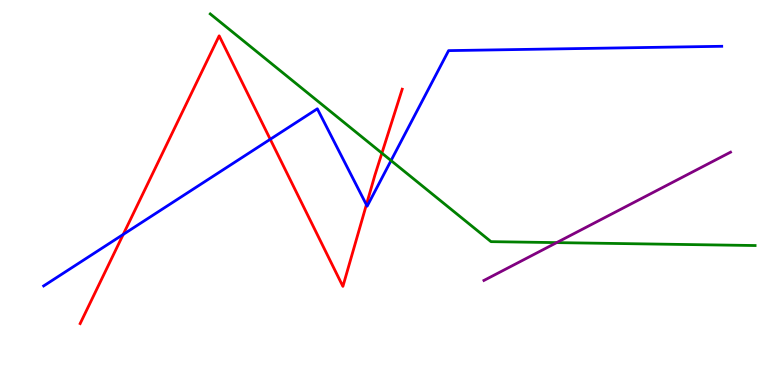[{'lines': ['blue', 'red'], 'intersections': [{'x': 1.59, 'y': 3.91}, {'x': 3.49, 'y': 6.38}, {'x': 4.73, 'y': 4.68}]}, {'lines': ['green', 'red'], 'intersections': [{'x': 4.93, 'y': 6.02}]}, {'lines': ['purple', 'red'], 'intersections': []}, {'lines': ['blue', 'green'], 'intersections': [{'x': 5.05, 'y': 5.83}]}, {'lines': ['blue', 'purple'], 'intersections': []}, {'lines': ['green', 'purple'], 'intersections': [{'x': 7.18, 'y': 3.7}]}]